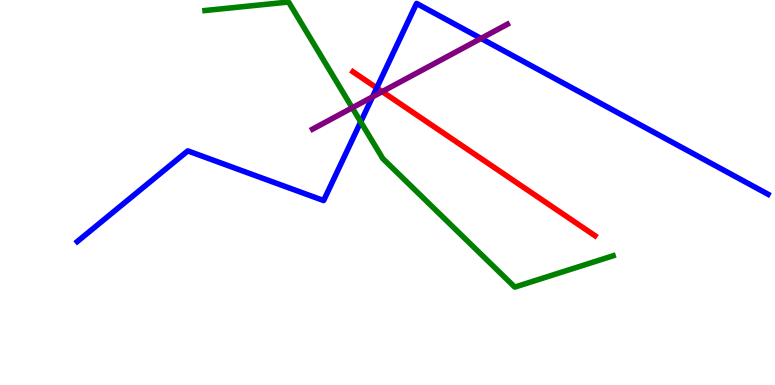[{'lines': ['blue', 'red'], 'intersections': [{'x': 4.86, 'y': 7.72}]}, {'lines': ['green', 'red'], 'intersections': []}, {'lines': ['purple', 'red'], 'intersections': [{'x': 4.93, 'y': 7.62}]}, {'lines': ['blue', 'green'], 'intersections': [{'x': 4.65, 'y': 6.83}]}, {'lines': ['blue', 'purple'], 'intersections': [{'x': 4.81, 'y': 7.48}, {'x': 6.21, 'y': 9.0}]}, {'lines': ['green', 'purple'], 'intersections': [{'x': 4.54, 'y': 7.2}]}]